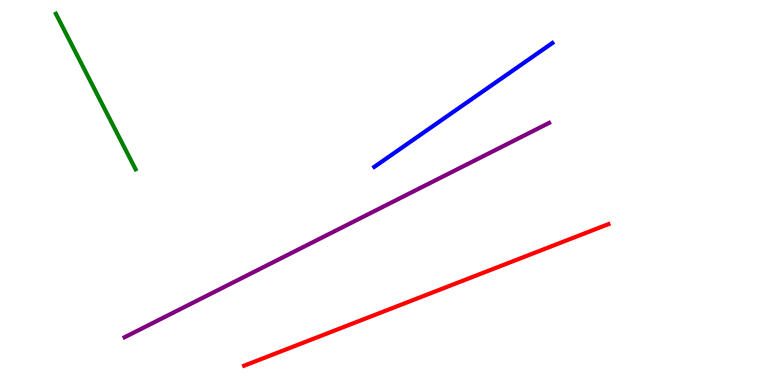[{'lines': ['blue', 'red'], 'intersections': []}, {'lines': ['green', 'red'], 'intersections': []}, {'lines': ['purple', 'red'], 'intersections': []}, {'lines': ['blue', 'green'], 'intersections': []}, {'lines': ['blue', 'purple'], 'intersections': []}, {'lines': ['green', 'purple'], 'intersections': []}]